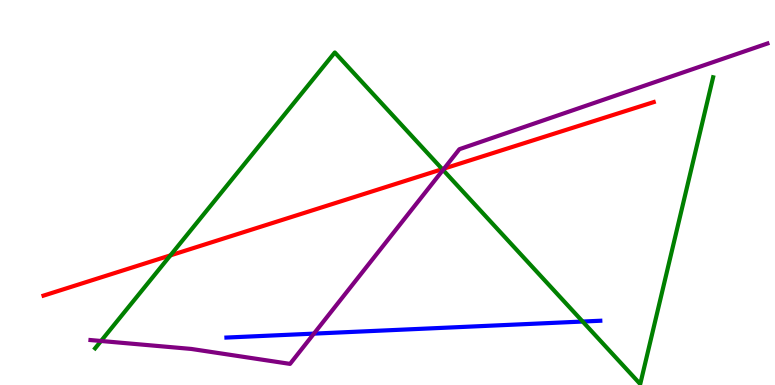[{'lines': ['blue', 'red'], 'intersections': []}, {'lines': ['green', 'red'], 'intersections': [{'x': 2.2, 'y': 3.37}, {'x': 5.71, 'y': 5.61}]}, {'lines': ['purple', 'red'], 'intersections': [{'x': 5.73, 'y': 5.62}]}, {'lines': ['blue', 'green'], 'intersections': [{'x': 7.52, 'y': 1.65}]}, {'lines': ['blue', 'purple'], 'intersections': [{'x': 4.05, 'y': 1.33}]}, {'lines': ['green', 'purple'], 'intersections': [{'x': 1.3, 'y': 1.14}, {'x': 5.72, 'y': 5.59}]}]